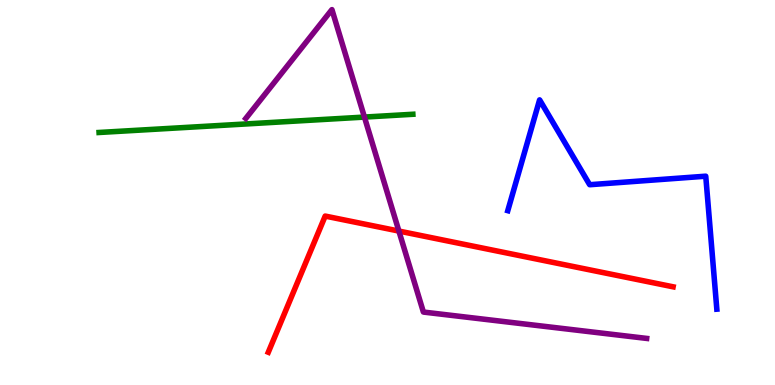[{'lines': ['blue', 'red'], 'intersections': []}, {'lines': ['green', 'red'], 'intersections': []}, {'lines': ['purple', 'red'], 'intersections': [{'x': 5.15, 'y': 4.0}]}, {'lines': ['blue', 'green'], 'intersections': []}, {'lines': ['blue', 'purple'], 'intersections': []}, {'lines': ['green', 'purple'], 'intersections': [{'x': 4.7, 'y': 6.96}]}]